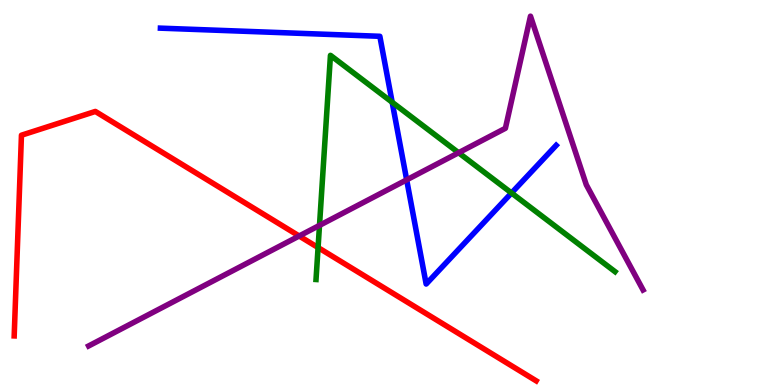[{'lines': ['blue', 'red'], 'intersections': []}, {'lines': ['green', 'red'], 'intersections': [{'x': 4.1, 'y': 3.57}]}, {'lines': ['purple', 'red'], 'intersections': [{'x': 3.86, 'y': 3.87}]}, {'lines': ['blue', 'green'], 'intersections': [{'x': 5.06, 'y': 7.34}, {'x': 6.6, 'y': 4.99}]}, {'lines': ['blue', 'purple'], 'intersections': [{'x': 5.25, 'y': 5.33}]}, {'lines': ['green', 'purple'], 'intersections': [{'x': 4.12, 'y': 4.15}, {'x': 5.92, 'y': 6.03}]}]